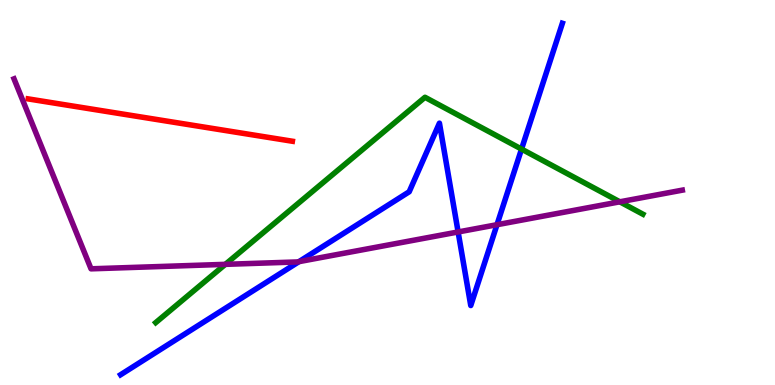[{'lines': ['blue', 'red'], 'intersections': []}, {'lines': ['green', 'red'], 'intersections': []}, {'lines': ['purple', 'red'], 'intersections': []}, {'lines': ['blue', 'green'], 'intersections': [{'x': 6.73, 'y': 6.13}]}, {'lines': ['blue', 'purple'], 'intersections': [{'x': 3.86, 'y': 3.2}, {'x': 5.91, 'y': 3.98}, {'x': 6.41, 'y': 4.16}]}, {'lines': ['green', 'purple'], 'intersections': [{'x': 2.91, 'y': 3.13}, {'x': 8.0, 'y': 4.76}]}]